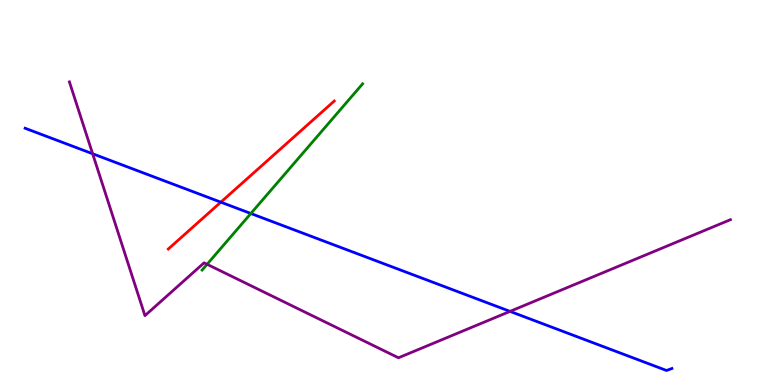[{'lines': ['blue', 'red'], 'intersections': [{'x': 2.85, 'y': 4.75}]}, {'lines': ['green', 'red'], 'intersections': []}, {'lines': ['purple', 'red'], 'intersections': []}, {'lines': ['blue', 'green'], 'intersections': [{'x': 3.24, 'y': 4.45}]}, {'lines': ['blue', 'purple'], 'intersections': [{'x': 1.2, 'y': 6.01}, {'x': 6.58, 'y': 1.91}]}, {'lines': ['green', 'purple'], 'intersections': [{'x': 2.67, 'y': 3.14}]}]